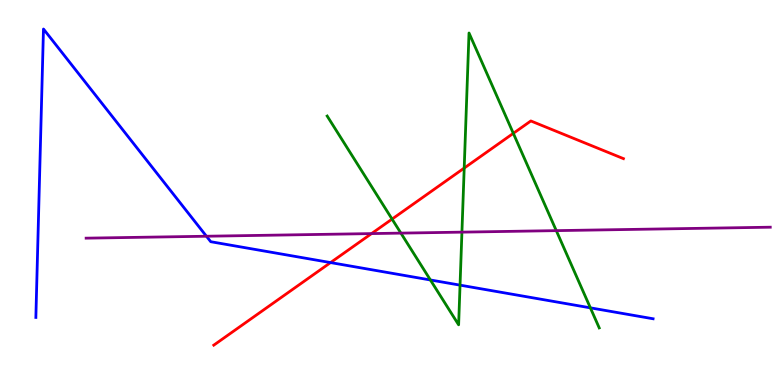[{'lines': ['blue', 'red'], 'intersections': [{'x': 4.27, 'y': 3.18}]}, {'lines': ['green', 'red'], 'intersections': [{'x': 5.06, 'y': 4.31}, {'x': 5.99, 'y': 5.63}, {'x': 6.62, 'y': 6.54}]}, {'lines': ['purple', 'red'], 'intersections': [{'x': 4.79, 'y': 3.93}]}, {'lines': ['blue', 'green'], 'intersections': [{'x': 5.55, 'y': 2.73}, {'x': 5.94, 'y': 2.59}, {'x': 7.62, 'y': 2.0}]}, {'lines': ['blue', 'purple'], 'intersections': [{'x': 2.66, 'y': 3.86}]}, {'lines': ['green', 'purple'], 'intersections': [{'x': 5.17, 'y': 3.94}, {'x': 5.96, 'y': 3.97}, {'x': 7.18, 'y': 4.01}]}]